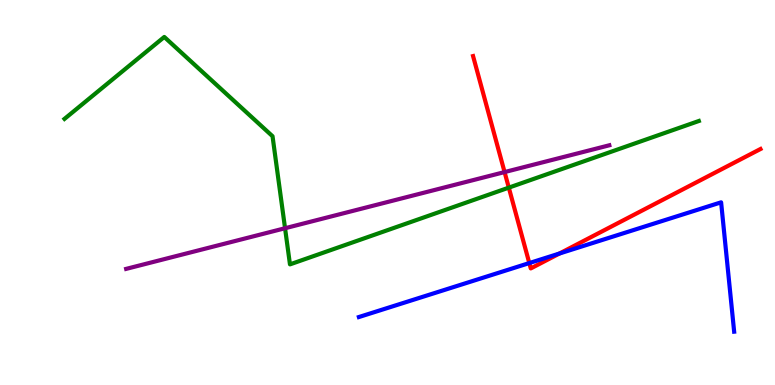[{'lines': ['blue', 'red'], 'intersections': [{'x': 6.83, 'y': 3.17}, {'x': 7.22, 'y': 3.42}]}, {'lines': ['green', 'red'], 'intersections': [{'x': 6.57, 'y': 5.13}]}, {'lines': ['purple', 'red'], 'intersections': [{'x': 6.51, 'y': 5.53}]}, {'lines': ['blue', 'green'], 'intersections': []}, {'lines': ['blue', 'purple'], 'intersections': []}, {'lines': ['green', 'purple'], 'intersections': [{'x': 3.68, 'y': 4.07}]}]